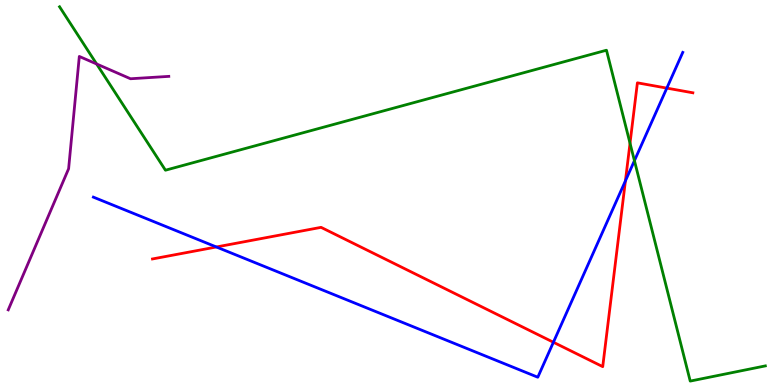[{'lines': ['blue', 'red'], 'intersections': [{'x': 2.79, 'y': 3.58}, {'x': 7.14, 'y': 1.11}, {'x': 8.07, 'y': 5.3}, {'x': 8.6, 'y': 7.71}]}, {'lines': ['green', 'red'], 'intersections': [{'x': 8.13, 'y': 6.28}]}, {'lines': ['purple', 'red'], 'intersections': []}, {'lines': ['blue', 'green'], 'intersections': [{'x': 8.19, 'y': 5.83}]}, {'lines': ['blue', 'purple'], 'intersections': []}, {'lines': ['green', 'purple'], 'intersections': [{'x': 1.25, 'y': 8.34}]}]